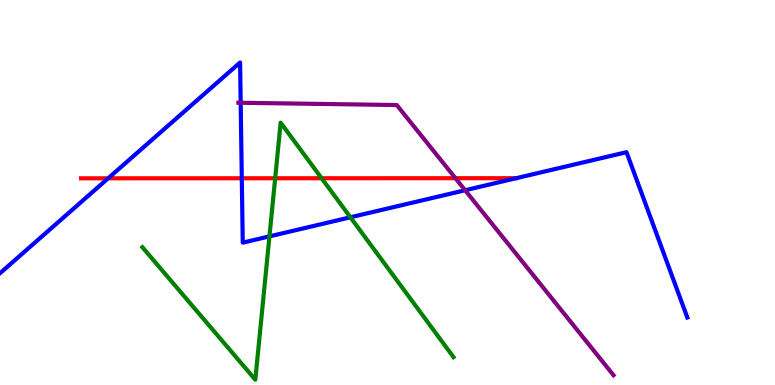[{'lines': ['blue', 'red'], 'intersections': [{'x': 1.4, 'y': 5.37}, {'x': 3.12, 'y': 5.37}]}, {'lines': ['green', 'red'], 'intersections': [{'x': 3.55, 'y': 5.37}, {'x': 4.15, 'y': 5.37}]}, {'lines': ['purple', 'red'], 'intersections': [{'x': 5.88, 'y': 5.37}]}, {'lines': ['blue', 'green'], 'intersections': [{'x': 3.48, 'y': 3.86}, {'x': 4.52, 'y': 4.36}]}, {'lines': ['blue', 'purple'], 'intersections': [{'x': 3.11, 'y': 7.33}, {'x': 6.0, 'y': 5.06}]}, {'lines': ['green', 'purple'], 'intersections': []}]